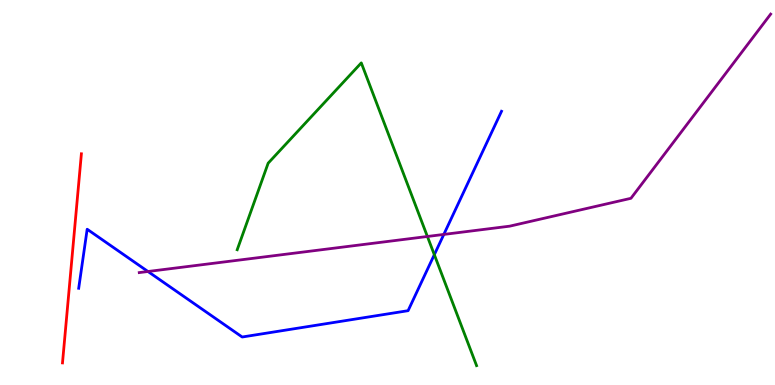[{'lines': ['blue', 'red'], 'intersections': []}, {'lines': ['green', 'red'], 'intersections': []}, {'lines': ['purple', 'red'], 'intersections': []}, {'lines': ['blue', 'green'], 'intersections': [{'x': 5.6, 'y': 3.38}]}, {'lines': ['blue', 'purple'], 'intersections': [{'x': 1.91, 'y': 2.95}, {'x': 5.73, 'y': 3.91}]}, {'lines': ['green', 'purple'], 'intersections': [{'x': 5.51, 'y': 3.86}]}]